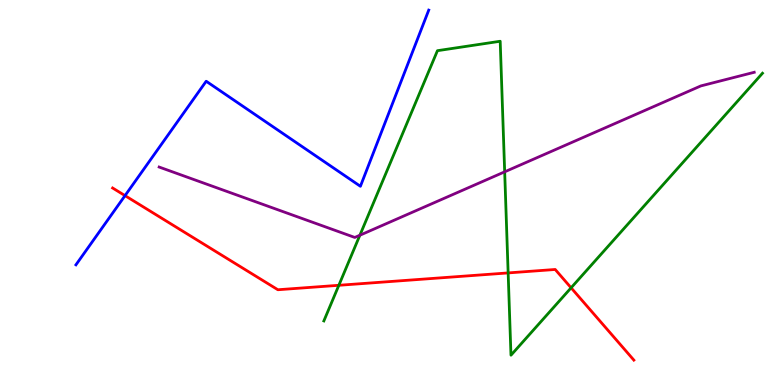[{'lines': ['blue', 'red'], 'intersections': [{'x': 1.61, 'y': 4.92}]}, {'lines': ['green', 'red'], 'intersections': [{'x': 4.37, 'y': 2.59}, {'x': 6.56, 'y': 2.91}, {'x': 7.37, 'y': 2.52}]}, {'lines': ['purple', 'red'], 'intersections': []}, {'lines': ['blue', 'green'], 'intersections': []}, {'lines': ['blue', 'purple'], 'intersections': []}, {'lines': ['green', 'purple'], 'intersections': [{'x': 4.64, 'y': 3.89}, {'x': 6.51, 'y': 5.54}]}]